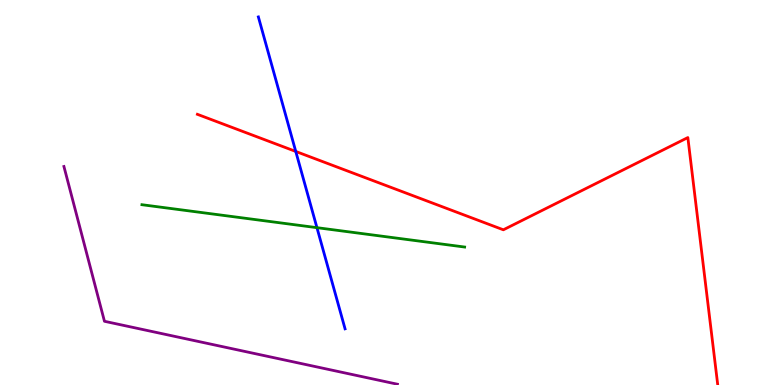[{'lines': ['blue', 'red'], 'intersections': [{'x': 3.82, 'y': 6.07}]}, {'lines': ['green', 'red'], 'intersections': []}, {'lines': ['purple', 'red'], 'intersections': []}, {'lines': ['blue', 'green'], 'intersections': [{'x': 4.09, 'y': 4.09}]}, {'lines': ['blue', 'purple'], 'intersections': []}, {'lines': ['green', 'purple'], 'intersections': []}]